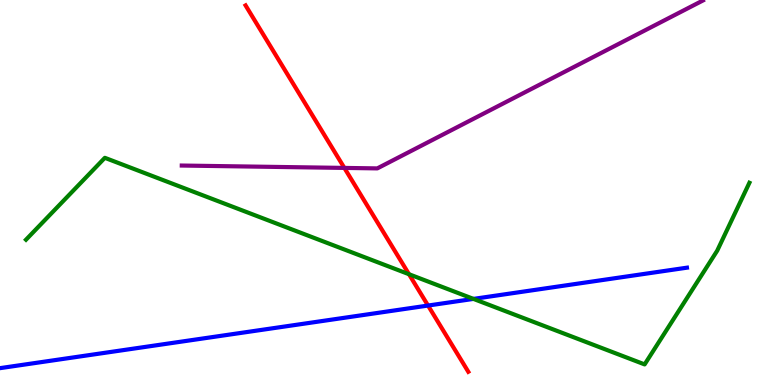[{'lines': ['blue', 'red'], 'intersections': [{'x': 5.52, 'y': 2.06}]}, {'lines': ['green', 'red'], 'intersections': [{'x': 5.28, 'y': 2.88}]}, {'lines': ['purple', 'red'], 'intersections': [{'x': 4.44, 'y': 5.64}]}, {'lines': ['blue', 'green'], 'intersections': [{'x': 6.11, 'y': 2.24}]}, {'lines': ['blue', 'purple'], 'intersections': []}, {'lines': ['green', 'purple'], 'intersections': []}]